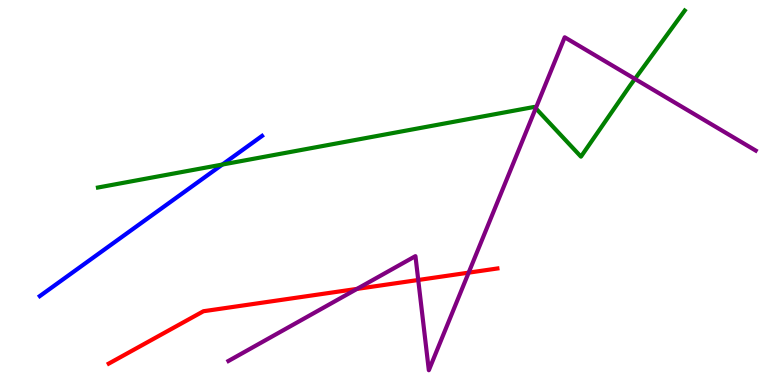[{'lines': ['blue', 'red'], 'intersections': []}, {'lines': ['green', 'red'], 'intersections': []}, {'lines': ['purple', 'red'], 'intersections': [{'x': 4.61, 'y': 2.5}, {'x': 5.4, 'y': 2.73}, {'x': 6.05, 'y': 2.92}]}, {'lines': ['blue', 'green'], 'intersections': [{'x': 2.87, 'y': 5.73}]}, {'lines': ['blue', 'purple'], 'intersections': []}, {'lines': ['green', 'purple'], 'intersections': [{'x': 6.91, 'y': 7.19}, {'x': 8.19, 'y': 7.95}]}]